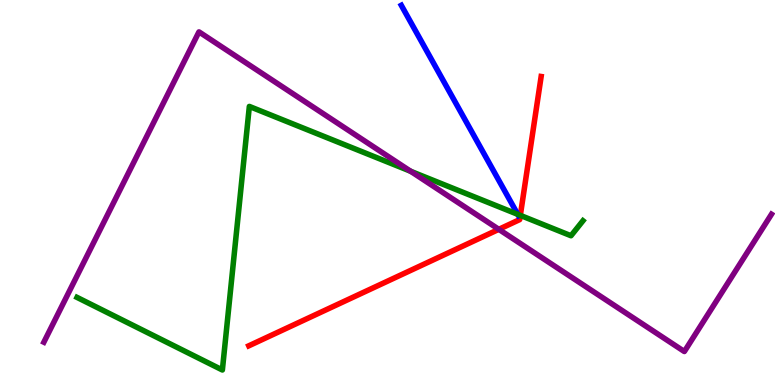[{'lines': ['blue', 'red'], 'intersections': []}, {'lines': ['green', 'red'], 'intersections': [{'x': 6.71, 'y': 4.41}]}, {'lines': ['purple', 'red'], 'intersections': [{'x': 6.44, 'y': 4.04}]}, {'lines': ['blue', 'green'], 'intersections': [{'x': 6.68, 'y': 4.43}]}, {'lines': ['blue', 'purple'], 'intersections': []}, {'lines': ['green', 'purple'], 'intersections': [{'x': 5.3, 'y': 5.55}]}]